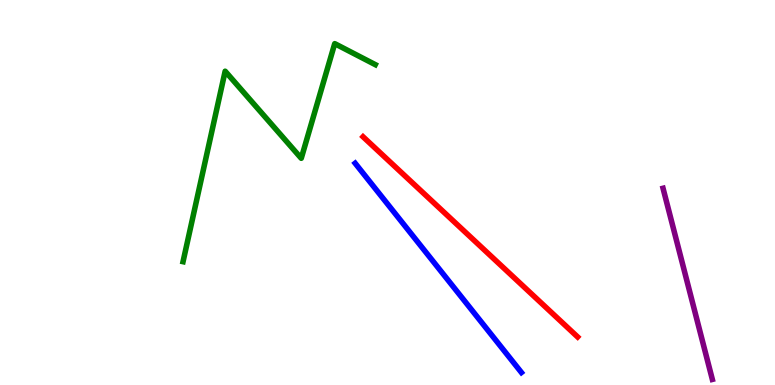[{'lines': ['blue', 'red'], 'intersections': []}, {'lines': ['green', 'red'], 'intersections': []}, {'lines': ['purple', 'red'], 'intersections': []}, {'lines': ['blue', 'green'], 'intersections': []}, {'lines': ['blue', 'purple'], 'intersections': []}, {'lines': ['green', 'purple'], 'intersections': []}]